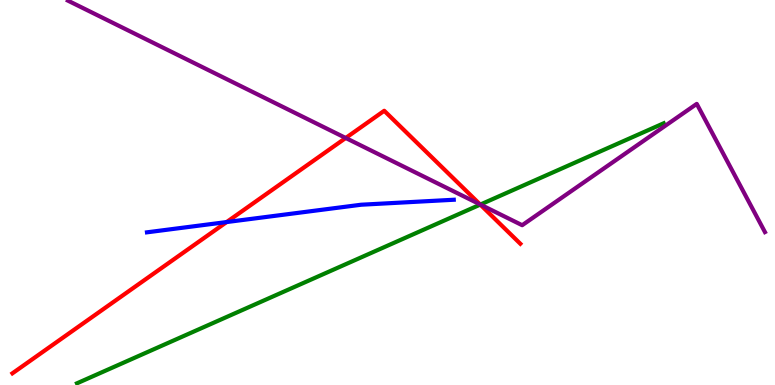[{'lines': ['blue', 'red'], 'intersections': [{'x': 2.92, 'y': 4.23}]}, {'lines': ['green', 'red'], 'intersections': [{'x': 6.2, 'y': 4.69}]}, {'lines': ['purple', 'red'], 'intersections': [{'x': 4.46, 'y': 6.42}, {'x': 6.19, 'y': 4.69}]}, {'lines': ['blue', 'green'], 'intersections': []}, {'lines': ['blue', 'purple'], 'intersections': []}, {'lines': ['green', 'purple'], 'intersections': [{'x': 6.2, 'y': 4.69}]}]